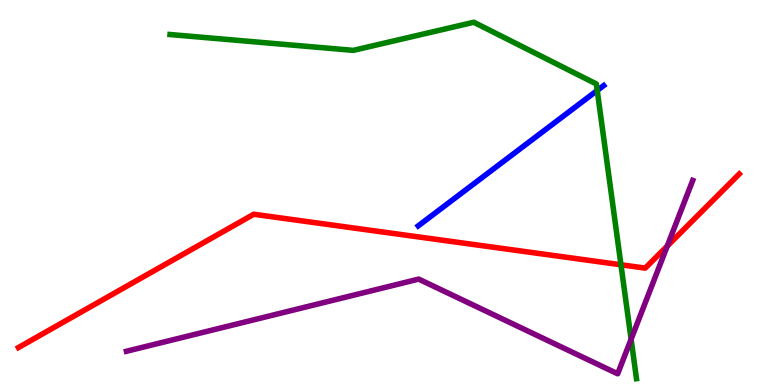[{'lines': ['blue', 'red'], 'intersections': []}, {'lines': ['green', 'red'], 'intersections': [{'x': 8.01, 'y': 3.12}]}, {'lines': ['purple', 'red'], 'intersections': [{'x': 8.61, 'y': 3.61}]}, {'lines': ['blue', 'green'], 'intersections': [{'x': 7.71, 'y': 7.65}]}, {'lines': ['blue', 'purple'], 'intersections': []}, {'lines': ['green', 'purple'], 'intersections': [{'x': 8.14, 'y': 1.19}]}]